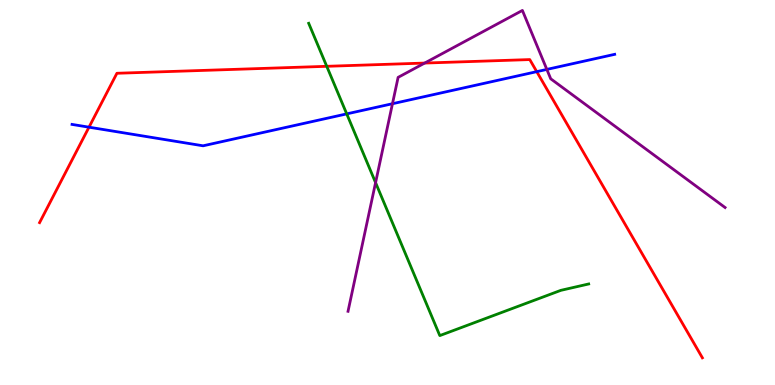[{'lines': ['blue', 'red'], 'intersections': [{'x': 1.15, 'y': 6.7}, {'x': 6.93, 'y': 8.14}]}, {'lines': ['green', 'red'], 'intersections': [{'x': 4.22, 'y': 8.28}]}, {'lines': ['purple', 'red'], 'intersections': [{'x': 5.48, 'y': 8.36}]}, {'lines': ['blue', 'green'], 'intersections': [{'x': 4.47, 'y': 7.04}]}, {'lines': ['blue', 'purple'], 'intersections': [{'x': 5.06, 'y': 7.31}, {'x': 7.06, 'y': 8.2}]}, {'lines': ['green', 'purple'], 'intersections': [{'x': 4.85, 'y': 5.26}]}]